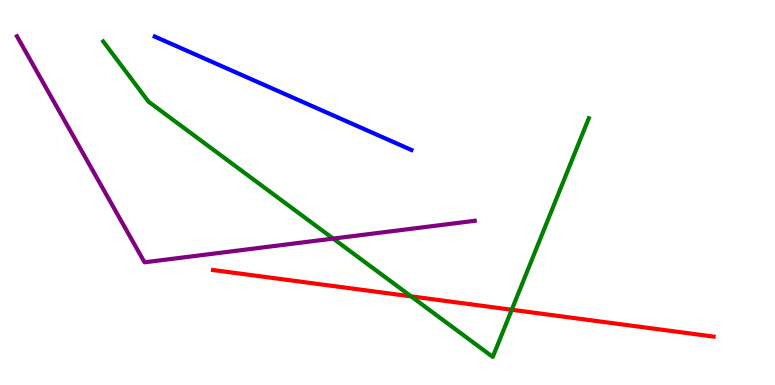[{'lines': ['blue', 'red'], 'intersections': []}, {'lines': ['green', 'red'], 'intersections': [{'x': 5.3, 'y': 2.3}, {'x': 6.6, 'y': 1.95}]}, {'lines': ['purple', 'red'], 'intersections': []}, {'lines': ['blue', 'green'], 'intersections': []}, {'lines': ['blue', 'purple'], 'intersections': []}, {'lines': ['green', 'purple'], 'intersections': [{'x': 4.3, 'y': 3.8}]}]